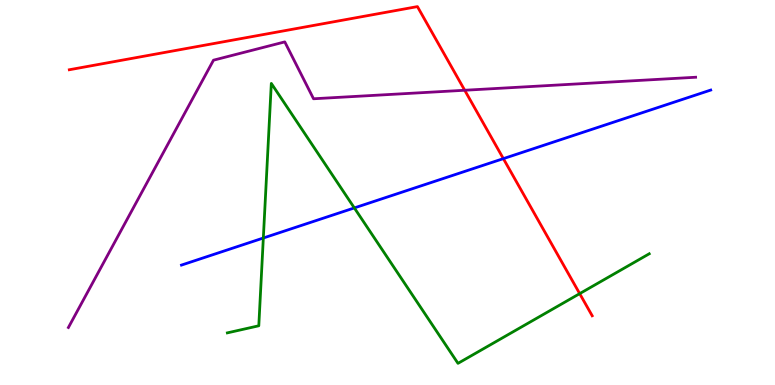[{'lines': ['blue', 'red'], 'intersections': [{'x': 6.5, 'y': 5.88}]}, {'lines': ['green', 'red'], 'intersections': [{'x': 7.48, 'y': 2.37}]}, {'lines': ['purple', 'red'], 'intersections': [{'x': 6.0, 'y': 7.66}]}, {'lines': ['blue', 'green'], 'intersections': [{'x': 3.4, 'y': 3.82}, {'x': 4.57, 'y': 4.6}]}, {'lines': ['blue', 'purple'], 'intersections': []}, {'lines': ['green', 'purple'], 'intersections': []}]